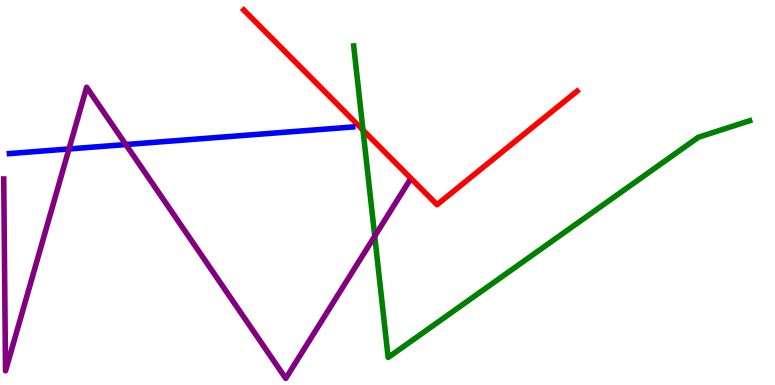[{'lines': ['blue', 'red'], 'intersections': []}, {'lines': ['green', 'red'], 'intersections': [{'x': 4.68, 'y': 6.62}]}, {'lines': ['purple', 'red'], 'intersections': []}, {'lines': ['blue', 'green'], 'intersections': []}, {'lines': ['blue', 'purple'], 'intersections': [{'x': 0.89, 'y': 6.13}, {'x': 1.62, 'y': 6.25}]}, {'lines': ['green', 'purple'], 'intersections': [{'x': 4.84, 'y': 3.87}]}]